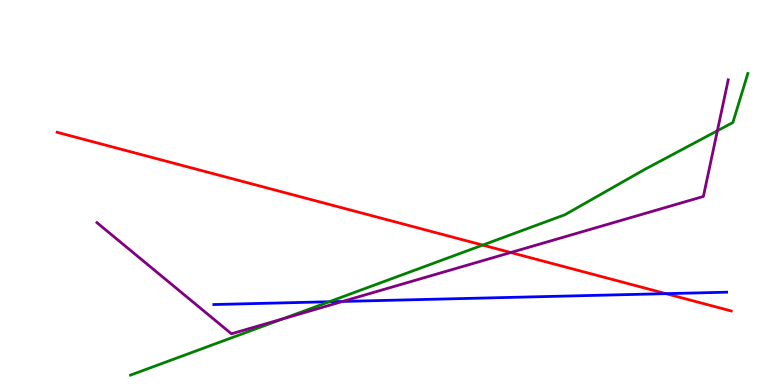[{'lines': ['blue', 'red'], 'intersections': [{'x': 8.59, 'y': 2.37}]}, {'lines': ['green', 'red'], 'intersections': [{'x': 6.23, 'y': 3.63}]}, {'lines': ['purple', 'red'], 'intersections': [{'x': 6.59, 'y': 3.44}]}, {'lines': ['blue', 'green'], 'intersections': [{'x': 4.25, 'y': 2.16}]}, {'lines': ['blue', 'purple'], 'intersections': [{'x': 4.42, 'y': 2.17}]}, {'lines': ['green', 'purple'], 'intersections': [{'x': 3.66, 'y': 1.72}, {'x': 9.26, 'y': 6.6}]}]